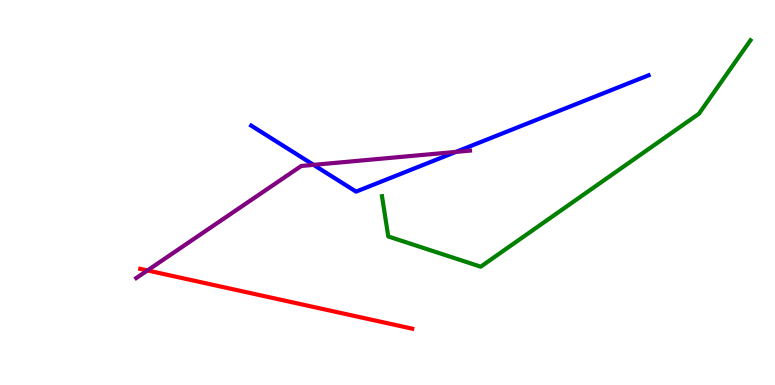[{'lines': ['blue', 'red'], 'intersections': []}, {'lines': ['green', 'red'], 'intersections': []}, {'lines': ['purple', 'red'], 'intersections': [{'x': 1.9, 'y': 2.98}]}, {'lines': ['blue', 'green'], 'intersections': []}, {'lines': ['blue', 'purple'], 'intersections': [{'x': 4.05, 'y': 5.72}, {'x': 5.88, 'y': 6.05}]}, {'lines': ['green', 'purple'], 'intersections': []}]